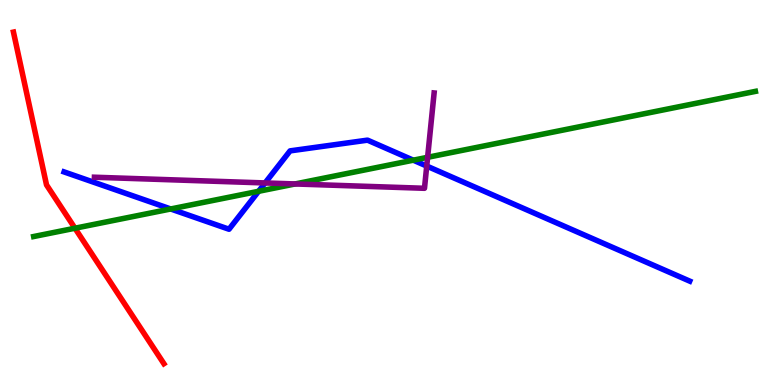[{'lines': ['blue', 'red'], 'intersections': []}, {'lines': ['green', 'red'], 'intersections': [{'x': 0.967, 'y': 4.07}]}, {'lines': ['purple', 'red'], 'intersections': []}, {'lines': ['blue', 'green'], 'intersections': [{'x': 2.2, 'y': 4.57}, {'x': 3.34, 'y': 5.03}, {'x': 5.33, 'y': 5.84}]}, {'lines': ['blue', 'purple'], 'intersections': [{'x': 3.42, 'y': 5.25}, {'x': 5.51, 'y': 5.69}]}, {'lines': ['green', 'purple'], 'intersections': [{'x': 3.81, 'y': 5.22}, {'x': 5.52, 'y': 5.91}]}]